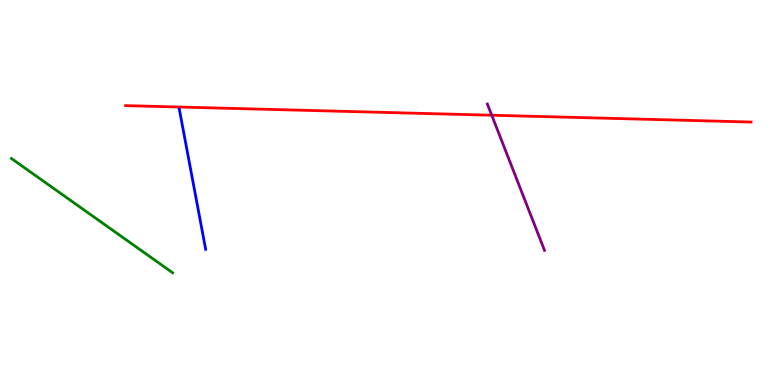[{'lines': ['blue', 'red'], 'intersections': []}, {'lines': ['green', 'red'], 'intersections': []}, {'lines': ['purple', 'red'], 'intersections': [{'x': 6.34, 'y': 7.01}]}, {'lines': ['blue', 'green'], 'intersections': []}, {'lines': ['blue', 'purple'], 'intersections': []}, {'lines': ['green', 'purple'], 'intersections': []}]